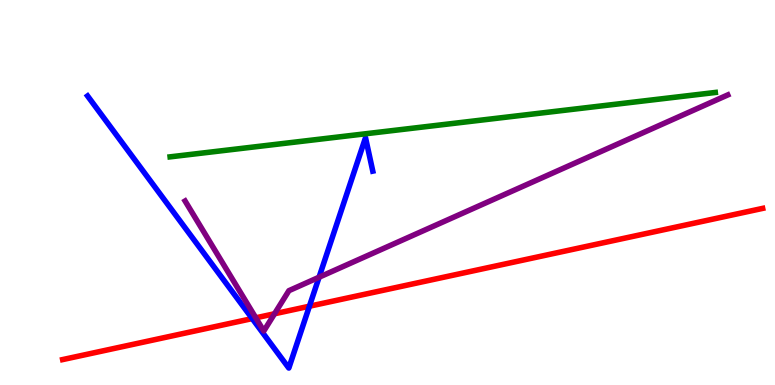[{'lines': ['blue', 'red'], 'intersections': [{'x': 3.25, 'y': 1.72}, {'x': 3.99, 'y': 2.05}]}, {'lines': ['green', 'red'], 'intersections': []}, {'lines': ['purple', 'red'], 'intersections': [{'x': 3.3, 'y': 1.75}, {'x': 3.54, 'y': 1.85}]}, {'lines': ['blue', 'green'], 'intersections': []}, {'lines': ['blue', 'purple'], 'intersections': [{'x': 4.12, 'y': 2.8}]}, {'lines': ['green', 'purple'], 'intersections': []}]